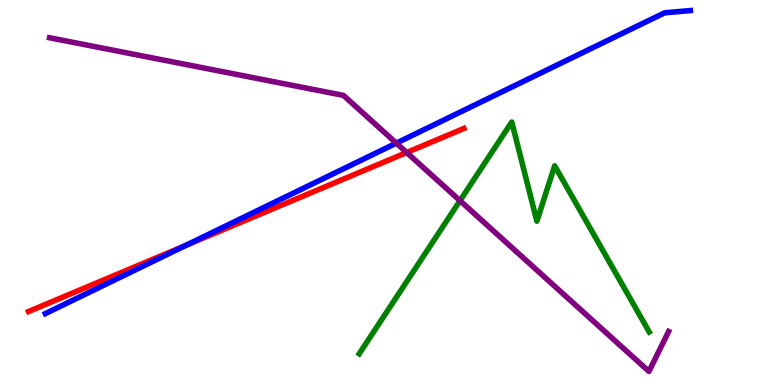[{'lines': ['blue', 'red'], 'intersections': [{'x': 2.39, 'y': 3.62}]}, {'lines': ['green', 'red'], 'intersections': []}, {'lines': ['purple', 'red'], 'intersections': [{'x': 5.25, 'y': 6.04}]}, {'lines': ['blue', 'green'], 'intersections': []}, {'lines': ['blue', 'purple'], 'intersections': [{'x': 5.11, 'y': 6.28}]}, {'lines': ['green', 'purple'], 'intersections': [{'x': 5.94, 'y': 4.79}]}]